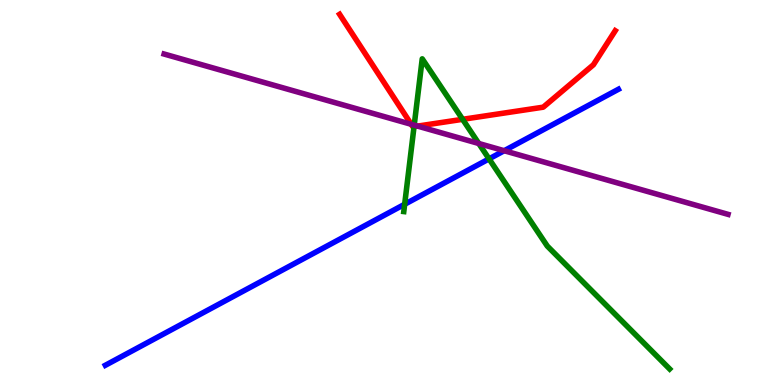[{'lines': ['blue', 'red'], 'intersections': []}, {'lines': ['green', 'red'], 'intersections': [{'x': 5.34, 'y': 6.71}, {'x': 5.97, 'y': 6.9}]}, {'lines': ['purple', 'red'], 'intersections': [{'x': 5.31, 'y': 6.77}, {'x': 5.39, 'y': 6.72}]}, {'lines': ['blue', 'green'], 'intersections': [{'x': 5.22, 'y': 4.69}, {'x': 6.31, 'y': 5.87}]}, {'lines': ['blue', 'purple'], 'intersections': [{'x': 6.51, 'y': 6.09}]}, {'lines': ['green', 'purple'], 'intersections': [{'x': 5.34, 'y': 6.75}, {'x': 6.18, 'y': 6.27}]}]